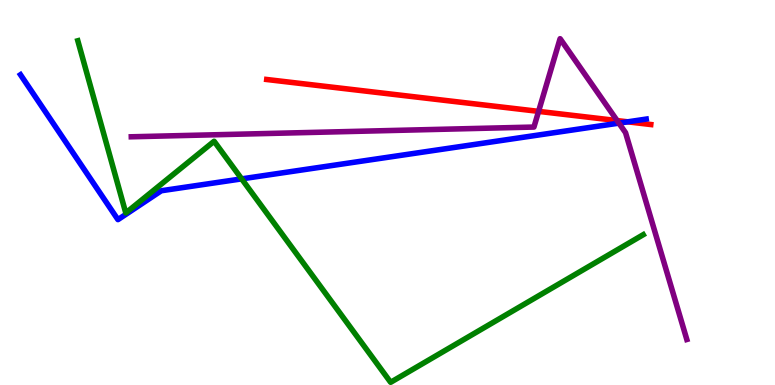[{'lines': ['blue', 'red'], 'intersections': [{'x': 8.1, 'y': 6.84}]}, {'lines': ['green', 'red'], 'intersections': []}, {'lines': ['purple', 'red'], 'intersections': [{'x': 6.95, 'y': 7.11}, {'x': 7.96, 'y': 6.87}]}, {'lines': ['blue', 'green'], 'intersections': [{'x': 3.12, 'y': 5.35}]}, {'lines': ['blue', 'purple'], 'intersections': [{'x': 7.99, 'y': 6.8}]}, {'lines': ['green', 'purple'], 'intersections': []}]